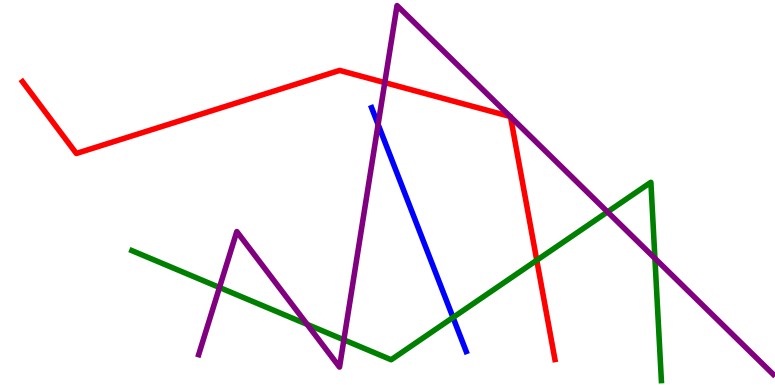[{'lines': ['blue', 'red'], 'intersections': []}, {'lines': ['green', 'red'], 'intersections': [{'x': 6.93, 'y': 3.24}]}, {'lines': ['purple', 'red'], 'intersections': [{'x': 4.96, 'y': 7.85}, {'x': 6.58, 'y': 6.97}, {'x': 6.59, 'y': 6.97}]}, {'lines': ['blue', 'green'], 'intersections': [{'x': 5.85, 'y': 1.75}]}, {'lines': ['blue', 'purple'], 'intersections': [{'x': 4.88, 'y': 6.77}]}, {'lines': ['green', 'purple'], 'intersections': [{'x': 2.83, 'y': 2.53}, {'x': 3.96, 'y': 1.57}, {'x': 4.44, 'y': 1.17}, {'x': 7.84, 'y': 4.5}, {'x': 8.45, 'y': 3.29}]}]